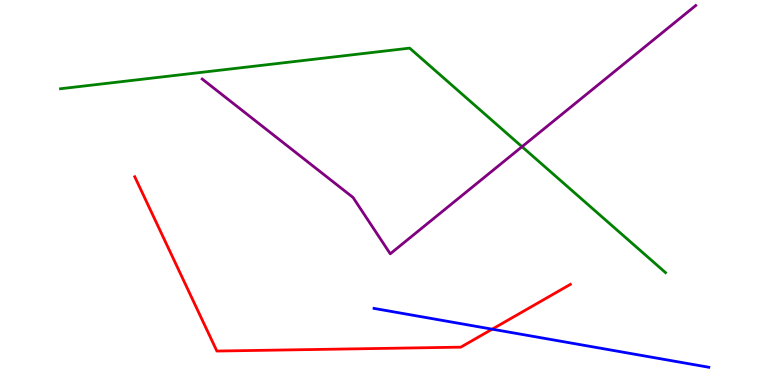[{'lines': ['blue', 'red'], 'intersections': [{'x': 6.35, 'y': 1.45}]}, {'lines': ['green', 'red'], 'intersections': []}, {'lines': ['purple', 'red'], 'intersections': []}, {'lines': ['blue', 'green'], 'intersections': []}, {'lines': ['blue', 'purple'], 'intersections': []}, {'lines': ['green', 'purple'], 'intersections': [{'x': 6.74, 'y': 6.19}]}]